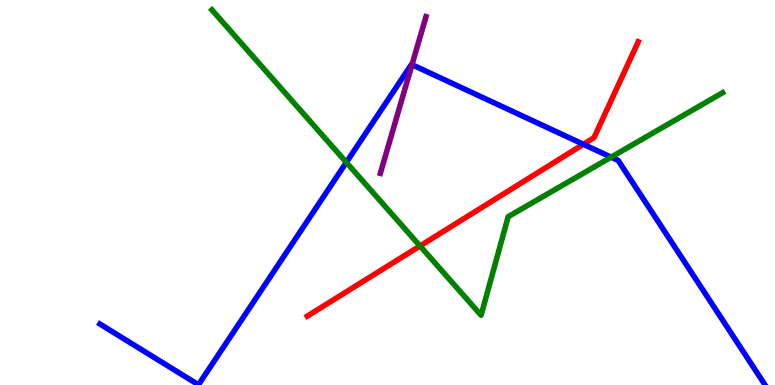[{'lines': ['blue', 'red'], 'intersections': [{'x': 7.53, 'y': 6.25}]}, {'lines': ['green', 'red'], 'intersections': [{'x': 5.42, 'y': 3.61}]}, {'lines': ['purple', 'red'], 'intersections': []}, {'lines': ['blue', 'green'], 'intersections': [{'x': 4.47, 'y': 5.78}, {'x': 7.89, 'y': 5.92}]}, {'lines': ['blue', 'purple'], 'intersections': [{'x': 5.32, 'y': 8.32}]}, {'lines': ['green', 'purple'], 'intersections': []}]